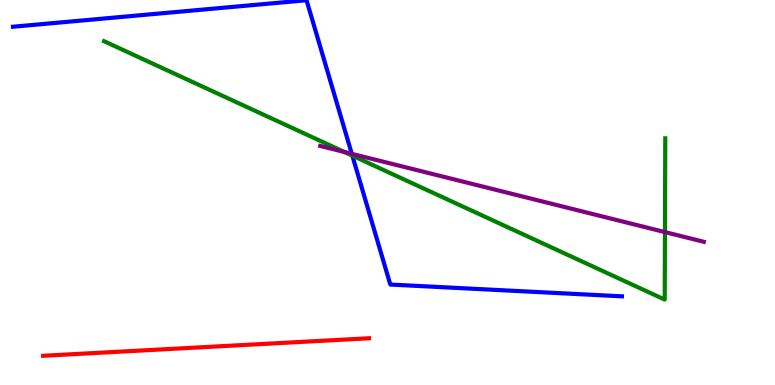[{'lines': ['blue', 'red'], 'intersections': []}, {'lines': ['green', 'red'], 'intersections': []}, {'lines': ['purple', 'red'], 'intersections': []}, {'lines': ['blue', 'green'], 'intersections': [{'x': 4.55, 'y': 5.96}]}, {'lines': ['blue', 'purple'], 'intersections': [{'x': 4.54, 'y': 6.0}]}, {'lines': ['green', 'purple'], 'intersections': [{'x': 4.44, 'y': 6.05}, {'x': 8.58, 'y': 3.97}]}]